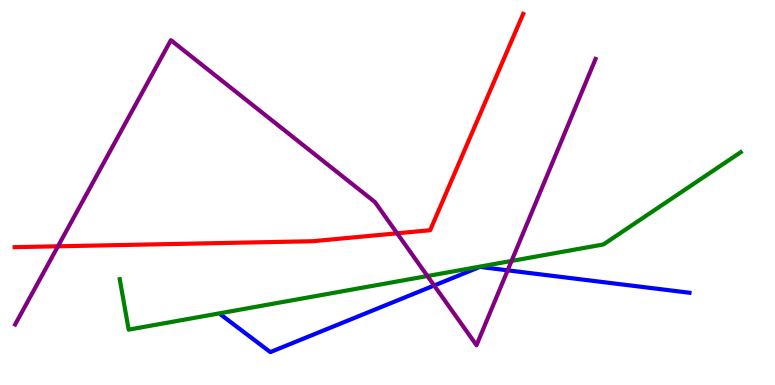[{'lines': ['blue', 'red'], 'intersections': []}, {'lines': ['green', 'red'], 'intersections': []}, {'lines': ['purple', 'red'], 'intersections': [{'x': 0.748, 'y': 3.6}, {'x': 5.12, 'y': 3.94}]}, {'lines': ['blue', 'green'], 'intersections': []}, {'lines': ['blue', 'purple'], 'intersections': [{'x': 5.6, 'y': 2.58}, {'x': 6.55, 'y': 2.98}]}, {'lines': ['green', 'purple'], 'intersections': [{'x': 5.52, 'y': 2.83}, {'x': 6.6, 'y': 3.22}]}]